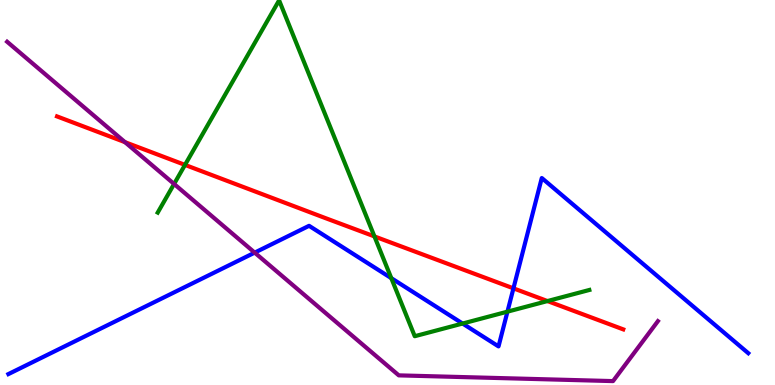[{'lines': ['blue', 'red'], 'intersections': [{'x': 6.63, 'y': 2.51}]}, {'lines': ['green', 'red'], 'intersections': [{'x': 2.39, 'y': 5.72}, {'x': 4.83, 'y': 3.86}, {'x': 7.06, 'y': 2.18}]}, {'lines': ['purple', 'red'], 'intersections': [{'x': 1.61, 'y': 6.31}]}, {'lines': ['blue', 'green'], 'intersections': [{'x': 5.05, 'y': 2.78}, {'x': 5.97, 'y': 1.6}, {'x': 6.55, 'y': 1.9}]}, {'lines': ['blue', 'purple'], 'intersections': [{'x': 3.29, 'y': 3.44}]}, {'lines': ['green', 'purple'], 'intersections': [{'x': 2.25, 'y': 5.22}]}]